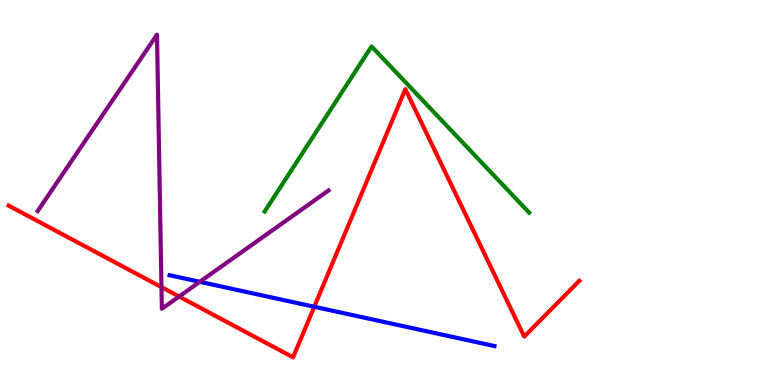[{'lines': ['blue', 'red'], 'intersections': [{'x': 4.05, 'y': 2.03}]}, {'lines': ['green', 'red'], 'intersections': []}, {'lines': ['purple', 'red'], 'intersections': [{'x': 2.08, 'y': 2.54}, {'x': 2.31, 'y': 2.3}]}, {'lines': ['blue', 'green'], 'intersections': []}, {'lines': ['blue', 'purple'], 'intersections': [{'x': 2.58, 'y': 2.68}]}, {'lines': ['green', 'purple'], 'intersections': []}]